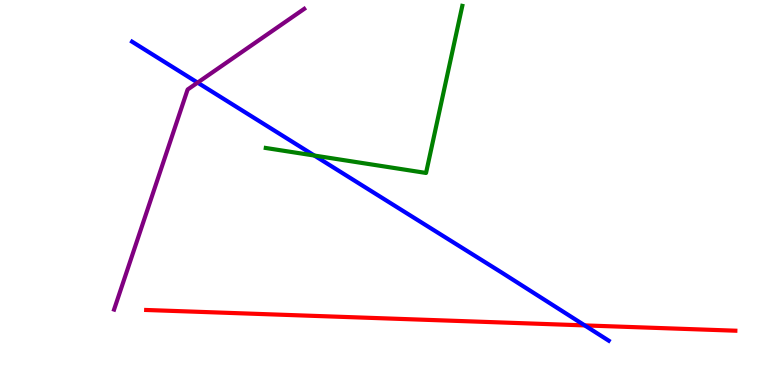[{'lines': ['blue', 'red'], 'intersections': [{'x': 7.55, 'y': 1.55}]}, {'lines': ['green', 'red'], 'intersections': []}, {'lines': ['purple', 'red'], 'intersections': []}, {'lines': ['blue', 'green'], 'intersections': [{'x': 4.06, 'y': 5.96}]}, {'lines': ['blue', 'purple'], 'intersections': [{'x': 2.55, 'y': 7.85}]}, {'lines': ['green', 'purple'], 'intersections': []}]